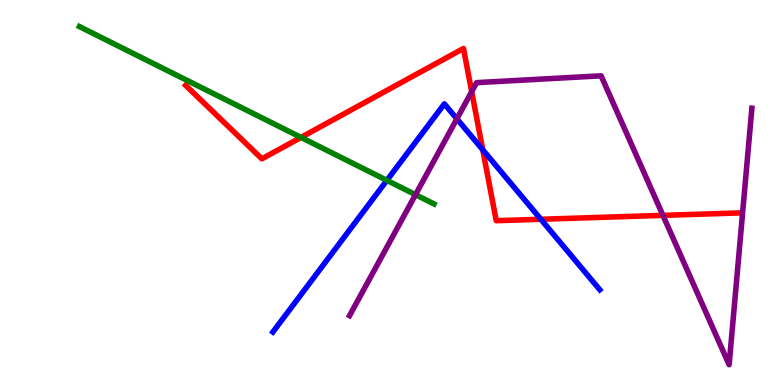[{'lines': ['blue', 'red'], 'intersections': [{'x': 6.23, 'y': 6.11}, {'x': 6.98, 'y': 4.3}]}, {'lines': ['green', 'red'], 'intersections': [{'x': 3.88, 'y': 6.43}]}, {'lines': ['purple', 'red'], 'intersections': [{'x': 6.09, 'y': 7.62}, {'x': 8.55, 'y': 4.41}]}, {'lines': ['blue', 'green'], 'intersections': [{'x': 4.99, 'y': 5.32}]}, {'lines': ['blue', 'purple'], 'intersections': [{'x': 5.9, 'y': 6.91}]}, {'lines': ['green', 'purple'], 'intersections': [{'x': 5.36, 'y': 4.94}]}]